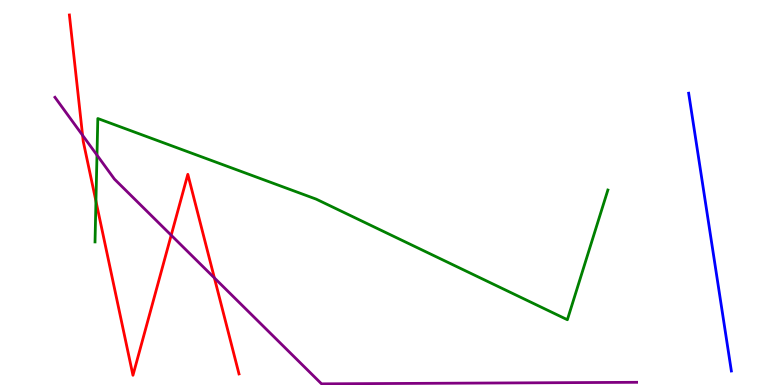[{'lines': ['blue', 'red'], 'intersections': []}, {'lines': ['green', 'red'], 'intersections': [{'x': 1.24, 'y': 4.78}]}, {'lines': ['purple', 'red'], 'intersections': [{'x': 1.07, 'y': 6.49}, {'x': 2.21, 'y': 3.89}, {'x': 2.77, 'y': 2.78}]}, {'lines': ['blue', 'green'], 'intersections': []}, {'lines': ['blue', 'purple'], 'intersections': []}, {'lines': ['green', 'purple'], 'intersections': [{'x': 1.25, 'y': 5.97}]}]